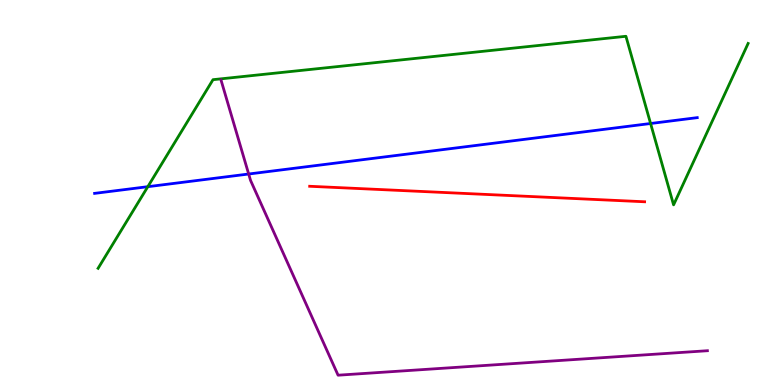[{'lines': ['blue', 'red'], 'intersections': []}, {'lines': ['green', 'red'], 'intersections': []}, {'lines': ['purple', 'red'], 'intersections': []}, {'lines': ['blue', 'green'], 'intersections': [{'x': 1.91, 'y': 5.15}, {'x': 8.39, 'y': 6.79}]}, {'lines': ['blue', 'purple'], 'intersections': [{'x': 3.21, 'y': 5.48}]}, {'lines': ['green', 'purple'], 'intersections': []}]